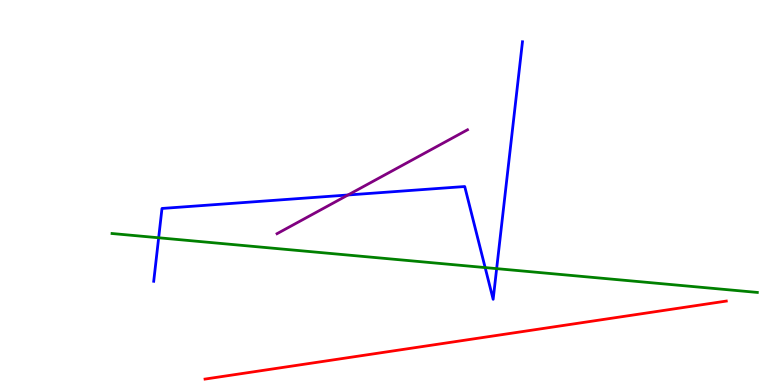[{'lines': ['blue', 'red'], 'intersections': []}, {'lines': ['green', 'red'], 'intersections': []}, {'lines': ['purple', 'red'], 'intersections': []}, {'lines': ['blue', 'green'], 'intersections': [{'x': 2.05, 'y': 3.82}, {'x': 6.26, 'y': 3.05}, {'x': 6.41, 'y': 3.02}]}, {'lines': ['blue', 'purple'], 'intersections': [{'x': 4.49, 'y': 4.94}]}, {'lines': ['green', 'purple'], 'intersections': []}]